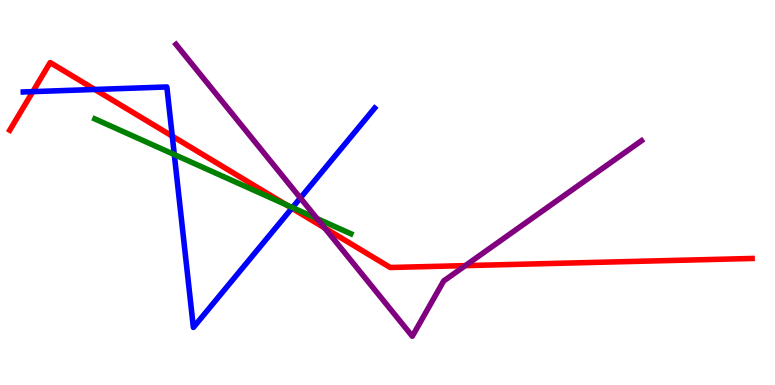[{'lines': ['blue', 'red'], 'intersections': [{'x': 0.423, 'y': 7.62}, {'x': 1.22, 'y': 7.68}, {'x': 2.22, 'y': 6.46}, {'x': 3.77, 'y': 4.59}]}, {'lines': ['green', 'red'], 'intersections': [{'x': 3.69, 'y': 4.69}]}, {'lines': ['purple', 'red'], 'intersections': [{'x': 4.19, 'y': 4.08}, {'x': 6.0, 'y': 3.1}]}, {'lines': ['blue', 'green'], 'intersections': [{'x': 2.25, 'y': 5.99}, {'x': 3.77, 'y': 4.61}]}, {'lines': ['blue', 'purple'], 'intersections': [{'x': 3.88, 'y': 4.86}]}, {'lines': ['green', 'purple'], 'intersections': [{'x': 4.09, 'y': 4.32}]}]